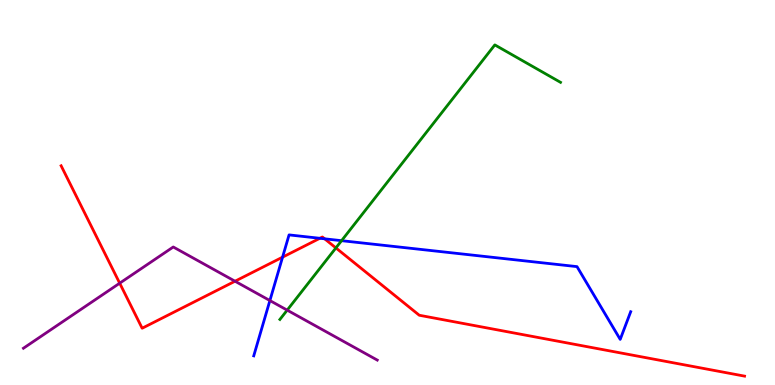[{'lines': ['blue', 'red'], 'intersections': [{'x': 3.65, 'y': 3.32}, {'x': 4.13, 'y': 3.81}, {'x': 4.19, 'y': 3.8}]}, {'lines': ['green', 'red'], 'intersections': [{'x': 4.33, 'y': 3.56}]}, {'lines': ['purple', 'red'], 'intersections': [{'x': 1.54, 'y': 2.64}, {'x': 3.03, 'y': 2.7}]}, {'lines': ['blue', 'green'], 'intersections': [{'x': 4.41, 'y': 3.75}]}, {'lines': ['blue', 'purple'], 'intersections': [{'x': 3.48, 'y': 2.19}]}, {'lines': ['green', 'purple'], 'intersections': [{'x': 3.71, 'y': 1.94}]}]